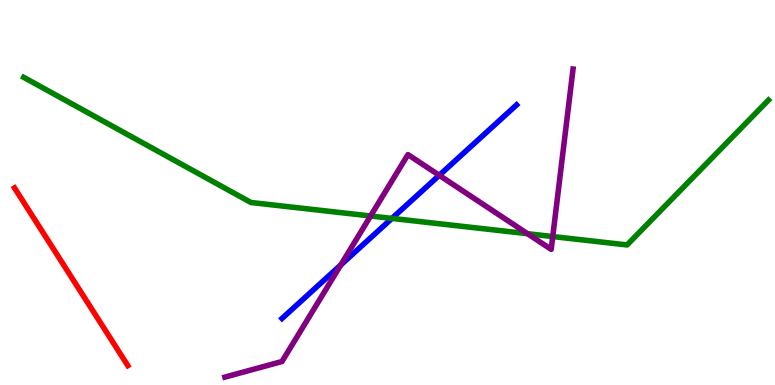[{'lines': ['blue', 'red'], 'intersections': []}, {'lines': ['green', 'red'], 'intersections': []}, {'lines': ['purple', 'red'], 'intersections': []}, {'lines': ['blue', 'green'], 'intersections': [{'x': 5.06, 'y': 4.33}]}, {'lines': ['blue', 'purple'], 'intersections': [{'x': 4.4, 'y': 3.12}, {'x': 5.67, 'y': 5.45}]}, {'lines': ['green', 'purple'], 'intersections': [{'x': 4.78, 'y': 4.39}, {'x': 6.81, 'y': 3.93}, {'x': 7.13, 'y': 3.86}]}]